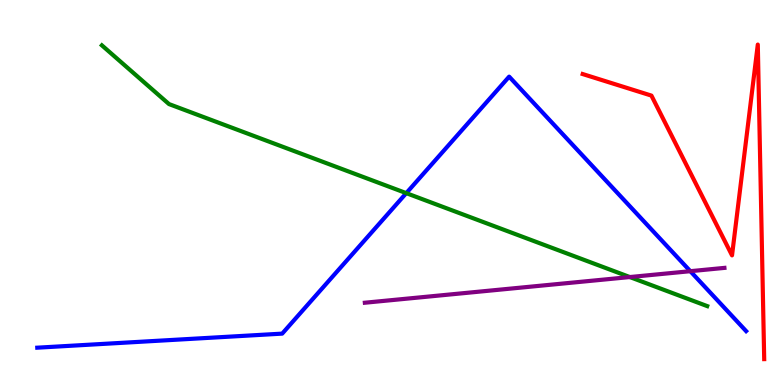[{'lines': ['blue', 'red'], 'intersections': []}, {'lines': ['green', 'red'], 'intersections': []}, {'lines': ['purple', 'red'], 'intersections': []}, {'lines': ['blue', 'green'], 'intersections': [{'x': 5.24, 'y': 4.98}]}, {'lines': ['blue', 'purple'], 'intersections': [{'x': 8.91, 'y': 2.96}]}, {'lines': ['green', 'purple'], 'intersections': [{'x': 8.13, 'y': 2.8}]}]